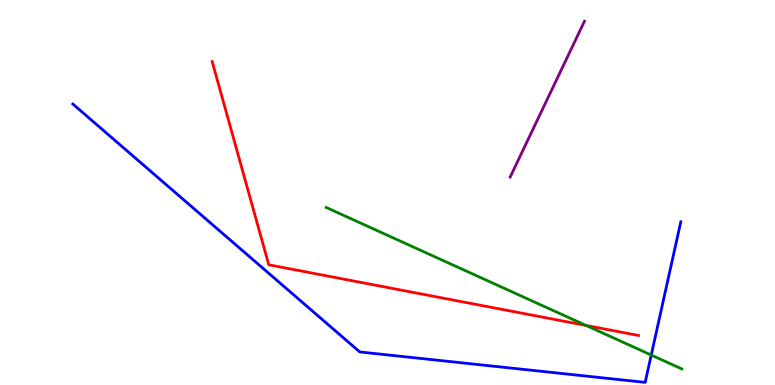[{'lines': ['blue', 'red'], 'intersections': []}, {'lines': ['green', 'red'], 'intersections': [{'x': 7.56, 'y': 1.55}]}, {'lines': ['purple', 'red'], 'intersections': []}, {'lines': ['blue', 'green'], 'intersections': [{'x': 8.4, 'y': 0.778}]}, {'lines': ['blue', 'purple'], 'intersections': []}, {'lines': ['green', 'purple'], 'intersections': []}]